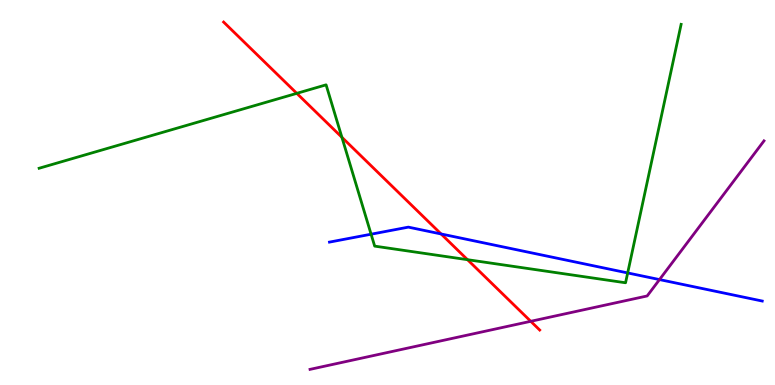[{'lines': ['blue', 'red'], 'intersections': [{'x': 5.69, 'y': 3.92}]}, {'lines': ['green', 'red'], 'intersections': [{'x': 3.83, 'y': 7.58}, {'x': 4.41, 'y': 6.43}, {'x': 6.03, 'y': 3.25}]}, {'lines': ['purple', 'red'], 'intersections': [{'x': 6.85, 'y': 1.65}]}, {'lines': ['blue', 'green'], 'intersections': [{'x': 4.79, 'y': 3.92}, {'x': 8.1, 'y': 2.91}]}, {'lines': ['blue', 'purple'], 'intersections': [{'x': 8.51, 'y': 2.74}]}, {'lines': ['green', 'purple'], 'intersections': []}]